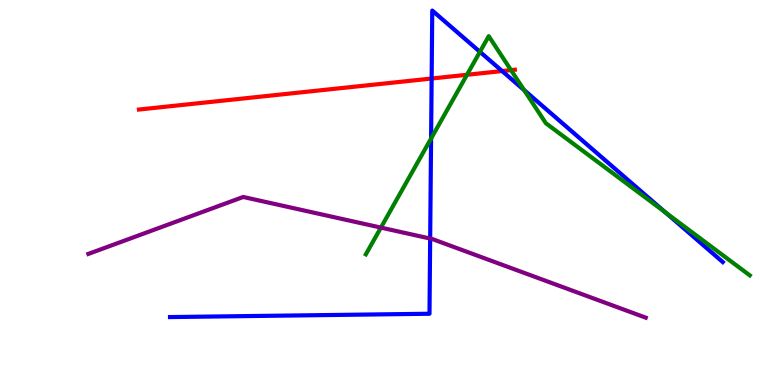[{'lines': ['blue', 'red'], 'intersections': [{'x': 5.57, 'y': 7.96}, {'x': 6.48, 'y': 8.15}]}, {'lines': ['green', 'red'], 'intersections': [{'x': 6.03, 'y': 8.06}, {'x': 6.59, 'y': 8.18}]}, {'lines': ['purple', 'red'], 'intersections': []}, {'lines': ['blue', 'green'], 'intersections': [{'x': 5.56, 'y': 6.4}, {'x': 6.19, 'y': 8.65}, {'x': 6.76, 'y': 7.66}, {'x': 8.59, 'y': 4.48}]}, {'lines': ['blue', 'purple'], 'intersections': [{'x': 5.55, 'y': 3.8}]}, {'lines': ['green', 'purple'], 'intersections': [{'x': 4.91, 'y': 4.09}]}]